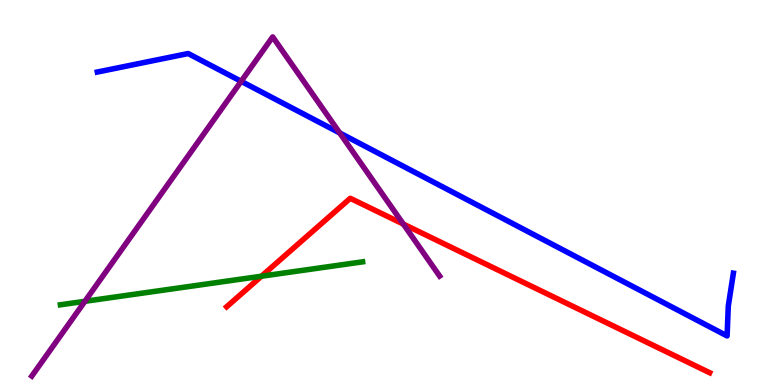[{'lines': ['blue', 'red'], 'intersections': []}, {'lines': ['green', 'red'], 'intersections': [{'x': 3.37, 'y': 2.83}]}, {'lines': ['purple', 'red'], 'intersections': [{'x': 5.2, 'y': 4.18}]}, {'lines': ['blue', 'green'], 'intersections': []}, {'lines': ['blue', 'purple'], 'intersections': [{'x': 3.11, 'y': 7.89}, {'x': 4.38, 'y': 6.55}]}, {'lines': ['green', 'purple'], 'intersections': [{'x': 1.1, 'y': 2.17}]}]